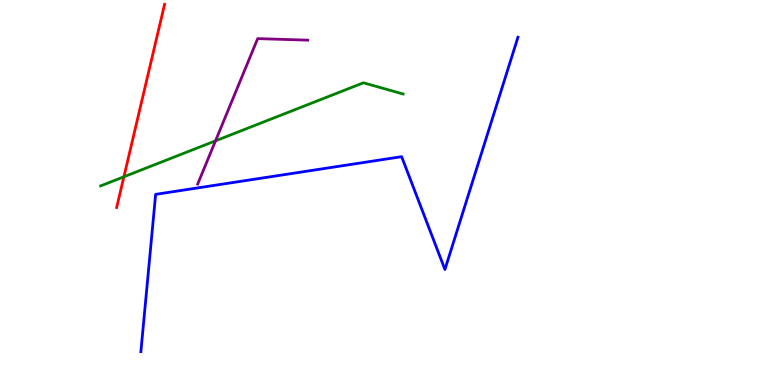[{'lines': ['blue', 'red'], 'intersections': []}, {'lines': ['green', 'red'], 'intersections': [{'x': 1.6, 'y': 5.41}]}, {'lines': ['purple', 'red'], 'intersections': []}, {'lines': ['blue', 'green'], 'intersections': []}, {'lines': ['blue', 'purple'], 'intersections': []}, {'lines': ['green', 'purple'], 'intersections': [{'x': 2.78, 'y': 6.34}]}]